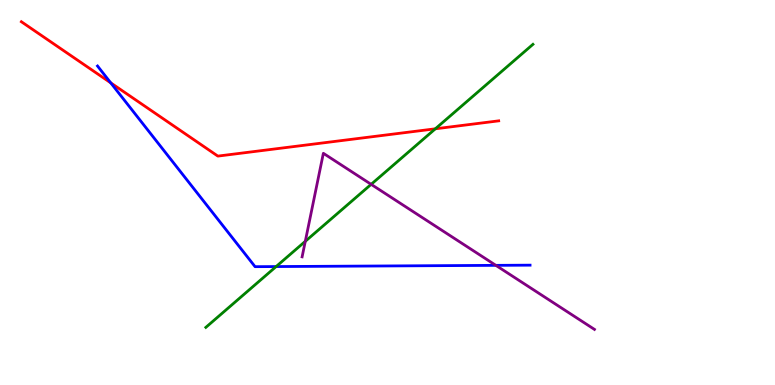[{'lines': ['blue', 'red'], 'intersections': [{'x': 1.43, 'y': 7.85}]}, {'lines': ['green', 'red'], 'intersections': [{'x': 5.62, 'y': 6.65}]}, {'lines': ['purple', 'red'], 'intersections': []}, {'lines': ['blue', 'green'], 'intersections': [{'x': 3.56, 'y': 3.08}]}, {'lines': ['blue', 'purple'], 'intersections': [{'x': 6.4, 'y': 3.11}]}, {'lines': ['green', 'purple'], 'intersections': [{'x': 3.94, 'y': 3.73}, {'x': 4.79, 'y': 5.21}]}]